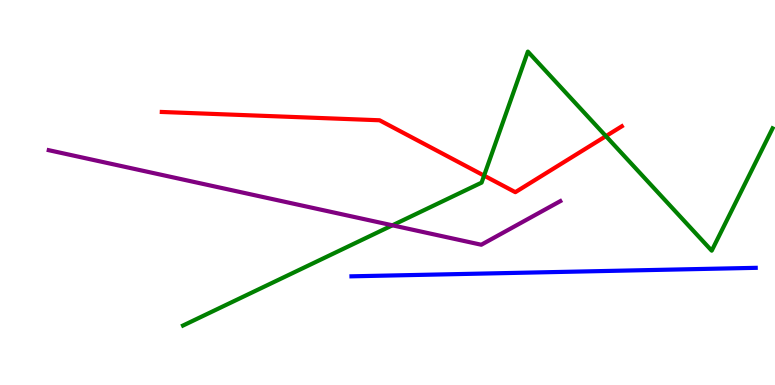[{'lines': ['blue', 'red'], 'intersections': []}, {'lines': ['green', 'red'], 'intersections': [{'x': 6.25, 'y': 5.44}, {'x': 7.82, 'y': 6.46}]}, {'lines': ['purple', 'red'], 'intersections': []}, {'lines': ['blue', 'green'], 'intersections': []}, {'lines': ['blue', 'purple'], 'intersections': []}, {'lines': ['green', 'purple'], 'intersections': [{'x': 5.06, 'y': 4.15}]}]